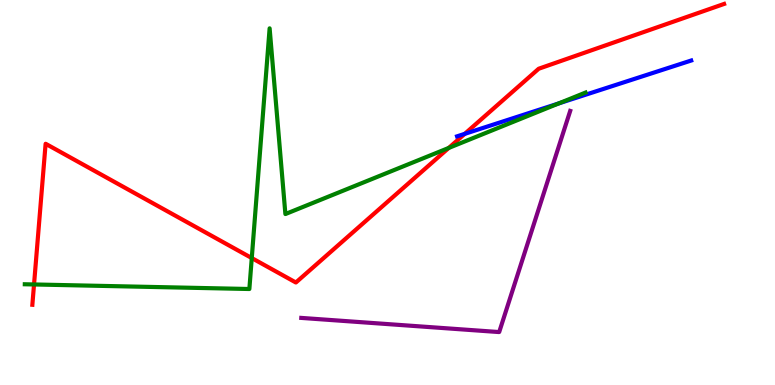[{'lines': ['blue', 'red'], 'intersections': [{'x': 6.0, 'y': 6.52}]}, {'lines': ['green', 'red'], 'intersections': [{'x': 0.439, 'y': 2.61}, {'x': 3.25, 'y': 3.3}, {'x': 5.79, 'y': 6.16}]}, {'lines': ['purple', 'red'], 'intersections': []}, {'lines': ['blue', 'green'], 'intersections': [{'x': 7.21, 'y': 7.31}]}, {'lines': ['blue', 'purple'], 'intersections': []}, {'lines': ['green', 'purple'], 'intersections': []}]